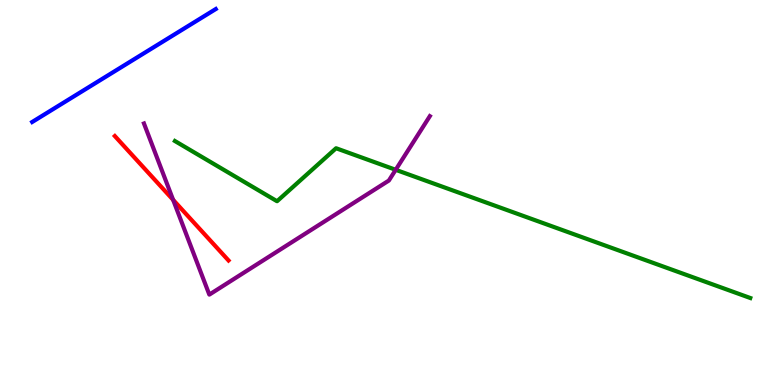[{'lines': ['blue', 'red'], 'intersections': []}, {'lines': ['green', 'red'], 'intersections': []}, {'lines': ['purple', 'red'], 'intersections': [{'x': 2.23, 'y': 4.81}]}, {'lines': ['blue', 'green'], 'intersections': []}, {'lines': ['blue', 'purple'], 'intersections': []}, {'lines': ['green', 'purple'], 'intersections': [{'x': 5.11, 'y': 5.59}]}]